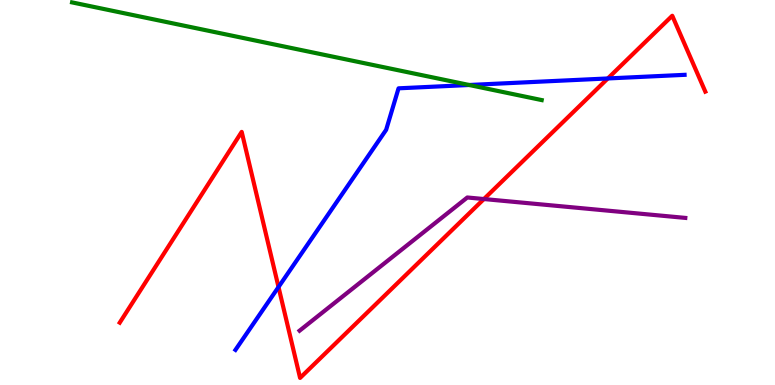[{'lines': ['blue', 'red'], 'intersections': [{'x': 3.59, 'y': 2.55}, {'x': 7.84, 'y': 7.96}]}, {'lines': ['green', 'red'], 'intersections': []}, {'lines': ['purple', 'red'], 'intersections': [{'x': 6.24, 'y': 4.83}]}, {'lines': ['blue', 'green'], 'intersections': [{'x': 6.05, 'y': 7.79}]}, {'lines': ['blue', 'purple'], 'intersections': []}, {'lines': ['green', 'purple'], 'intersections': []}]